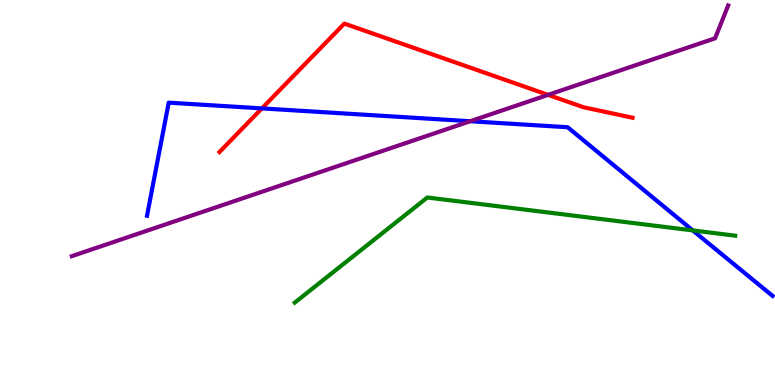[{'lines': ['blue', 'red'], 'intersections': [{'x': 3.38, 'y': 7.18}]}, {'lines': ['green', 'red'], 'intersections': []}, {'lines': ['purple', 'red'], 'intersections': [{'x': 7.07, 'y': 7.54}]}, {'lines': ['blue', 'green'], 'intersections': [{'x': 8.94, 'y': 4.02}]}, {'lines': ['blue', 'purple'], 'intersections': [{'x': 6.07, 'y': 6.85}]}, {'lines': ['green', 'purple'], 'intersections': []}]